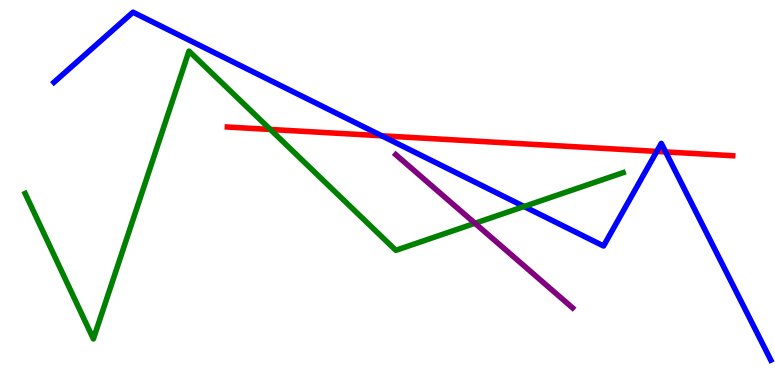[{'lines': ['blue', 'red'], 'intersections': [{'x': 4.93, 'y': 6.47}, {'x': 8.47, 'y': 6.07}, {'x': 8.59, 'y': 6.05}]}, {'lines': ['green', 'red'], 'intersections': [{'x': 3.49, 'y': 6.64}]}, {'lines': ['purple', 'red'], 'intersections': []}, {'lines': ['blue', 'green'], 'intersections': [{'x': 6.76, 'y': 4.64}]}, {'lines': ['blue', 'purple'], 'intersections': []}, {'lines': ['green', 'purple'], 'intersections': [{'x': 6.13, 'y': 4.2}]}]